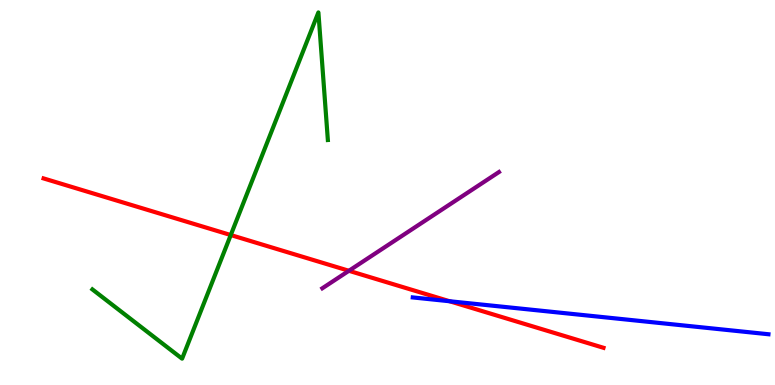[{'lines': ['blue', 'red'], 'intersections': [{'x': 5.8, 'y': 2.18}]}, {'lines': ['green', 'red'], 'intersections': [{'x': 2.98, 'y': 3.89}]}, {'lines': ['purple', 'red'], 'intersections': [{'x': 4.5, 'y': 2.97}]}, {'lines': ['blue', 'green'], 'intersections': []}, {'lines': ['blue', 'purple'], 'intersections': []}, {'lines': ['green', 'purple'], 'intersections': []}]